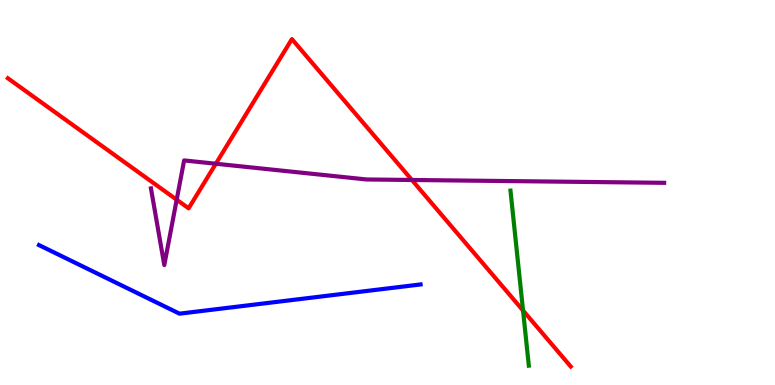[{'lines': ['blue', 'red'], 'intersections': []}, {'lines': ['green', 'red'], 'intersections': [{'x': 6.75, 'y': 1.93}]}, {'lines': ['purple', 'red'], 'intersections': [{'x': 2.28, 'y': 4.81}, {'x': 2.78, 'y': 5.75}, {'x': 5.31, 'y': 5.33}]}, {'lines': ['blue', 'green'], 'intersections': []}, {'lines': ['blue', 'purple'], 'intersections': []}, {'lines': ['green', 'purple'], 'intersections': []}]